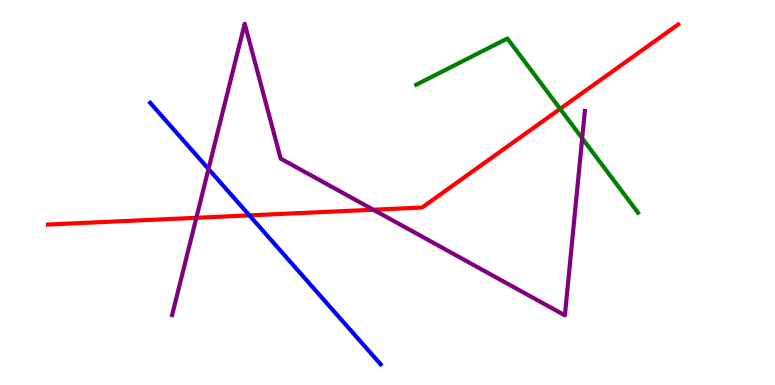[{'lines': ['blue', 'red'], 'intersections': [{'x': 3.22, 'y': 4.41}]}, {'lines': ['green', 'red'], 'intersections': [{'x': 7.23, 'y': 7.17}]}, {'lines': ['purple', 'red'], 'intersections': [{'x': 2.53, 'y': 4.34}, {'x': 4.82, 'y': 4.55}]}, {'lines': ['blue', 'green'], 'intersections': []}, {'lines': ['blue', 'purple'], 'intersections': [{'x': 2.69, 'y': 5.61}]}, {'lines': ['green', 'purple'], 'intersections': [{'x': 7.51, 'y': 6.41}]}]